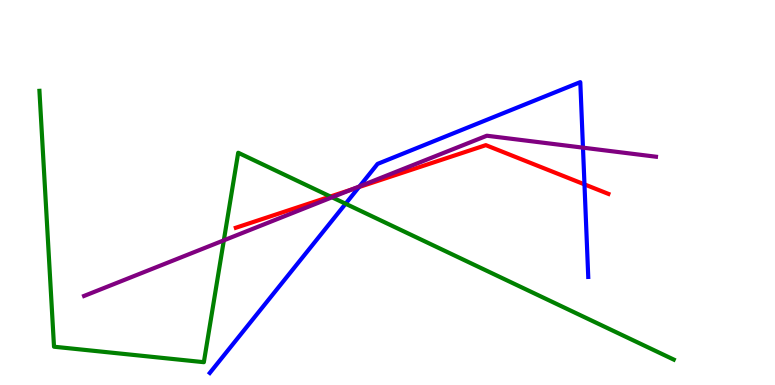[{'lines': ['blue', 'red'], 'intersections': [{'x': 4.63, 'y': 5.14}, {'x': 7.54, 'y': 5.21}]}, {'lines': ['green', 'red'], 'intersections': [{'x': 4.26, 'y': 4.9}]}, {'lines': ['purple', 'red'], 'intersections': [{'x': 4.54, 'y': 5.08}]}, {'lines': ['blue', 'green'], 'intersections': [{'x': 4.46, 'y': 4.71}]}, {'lines': ['blue', 'purple'], 'intersections': [{'x': 4.64, 'y': 5.16}, {'x': 7.52, 'y': 6.16}]}, {'lines': ['green', 'purple'], 'intersections': [{'x': 2.89, 'y': 3.76}, {'x': 4.28, 'y': 4.88}]}]